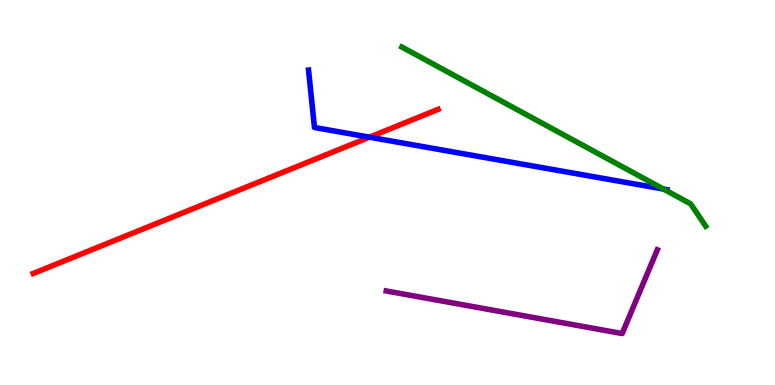[{'lines': ['blue', 'red'], 'intersections': [{'x': 4.77, 'y': 6.44}]}, {'lines': ['green', 'red'], 'intersections': []}, {'lines': ['purple', 'red'], 'intersections': []}, {'lines': ['blue', 'green'], 'intersections': [{'x': 8.56, 'y': 5.09}]}, {'lines': ['blue', 'purple'], 'intersections': []}, {'lines': ['green', 'purple'], 'intersections': []}]